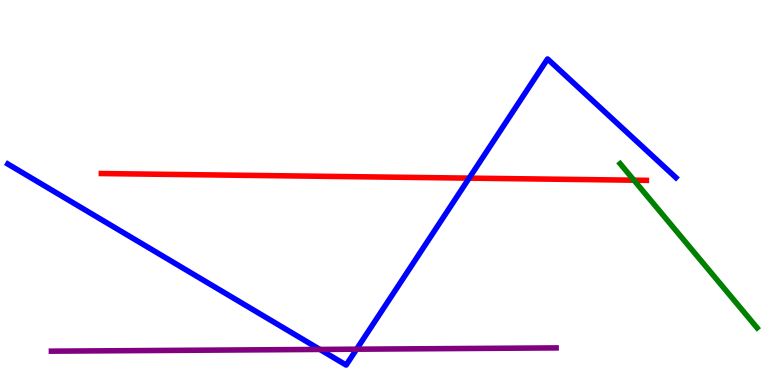[{'lines': ['blue', 'red'], 'intersections': [{'x': 6.05, 'y': 5.37}]}, {'lines': ['green', 'red'], 'intersections': [{'x': 8.18, 'y': 5.32}]}, {'lines': ['purple', 'red'], 'intersections': []}, {'lines': ['blue', 'green'], 'intersections': []}, {'lines': ['blue', 'purple'], 'intersections': [{'x': 4.13, 'y': 0.924}, {'x': 4.6, 'y': 0.93}]}, {'lines': ['green', 'purple'], 'intersections': []}]